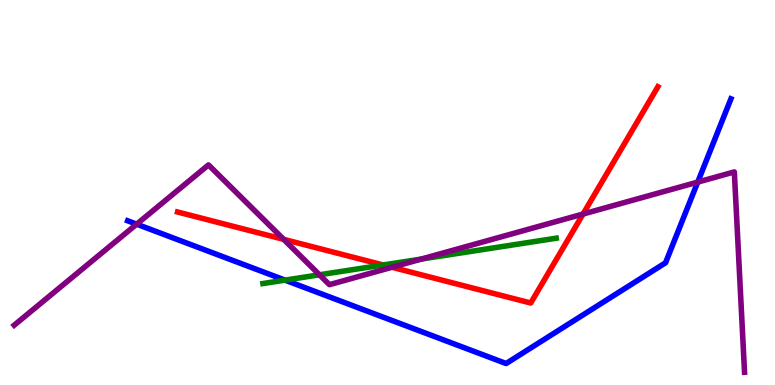[{'lines': ['blue', 'red'], 'intersections': []}, {'lines': ['green', 'red'], 'intersections': [{'x': 4.94, 'y': 3.12}]}, {'lines': ['purple', 'red'], 'intersections': [{'x': 3.66, 'y': 3.78}, {'x': 5.06, 'y': 3.06}, {'x': 7.52, 'y': 4.44}]}, {'lines': ['blue', 'green'], 'intersections': [{'x': 3.68, 'y': 2.72}]}, {'lines': ['blue', 'purple'], 'intersections': [{'x': 1.76, 'y': 4.18}, {'x': 9.0, 'y': 5.27}]}, {'lines': ['green', 'purple'], 'intersections': [{'x': 4.12, 'y': 2.86}, {'x': 5.44, 'y': 3.27}]}]